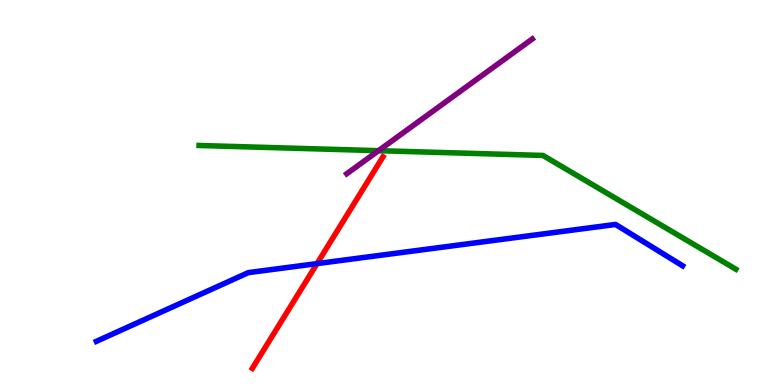[{'lines': ['blue', 'red'], 'intersections': [{'x': 4.09, 'y': 3.15}]}, {'lines': ['green', 'red'], 'intersections': []}, {'lines': ['purple', 'red'], 'intersections': []}, {'lines': ['blue', 'green'], 'intersections': []}, {'lines': ['blue', 'purple'], 'intersections': []}, {'lines': ['green', 'purple'], 'intersections': [{'x': 4.88, 'y': 6.09}]}]